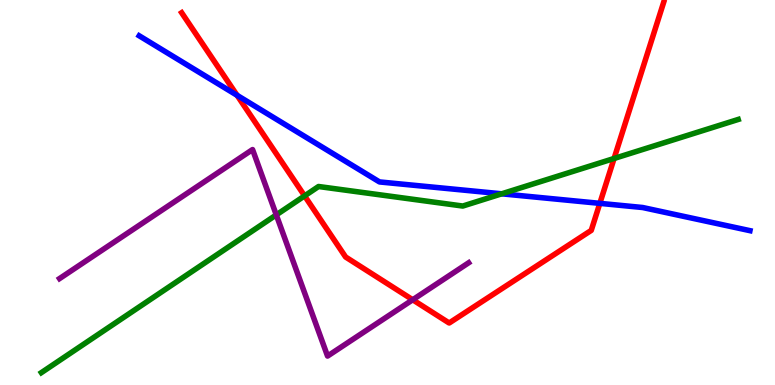[{'lines': ['blue', 'red'], 'intersections': [{'x': 3.06, 'y': 7.52}, {'x': 7.74, 'y': 4.72}]}, {'lines': ['green', 'red'], 'intersections': [{'x': 3.93, 'y': 4.91}, {'x': 7.92, 'y': 5.88}]}, {'lines': ['purple', 'red'], 'intersections': [{'x': 5.33, 'y': 2.21}]}, {'lines': ['blue', 'green'], 'intersections': [{'x': 6.47, 'y': 4.97}]}, {'lines': ['blue', 'purple'], 'intersections': []}, {'lines': ['green', 'purple'], 'intersections': [{'x': 3.56, 'y': 4.42}]}]